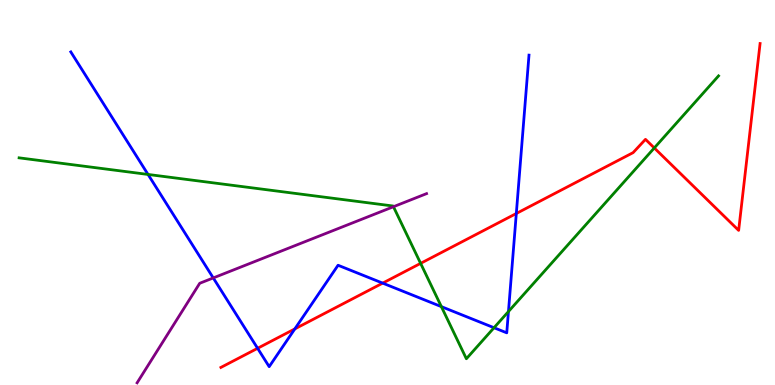[{'lines': ['blue', 'red'], 'intersections': [{'x': 3.32, 'y': 0.953}, {'x': 3.8, 'y': 1.46}, {'x': 4.94, 'y': 2.65}, {'x': 6.66, 'y': 4.45}]}, {'lines': ['green', 'red'], 'intersections': [{'x': 5.43, 'y': 3.16}, {'x': 8.44, 'y': 6.16}]}, {'lines': ['purple', 'red'], 'intersections': []}, {'lines': ['blue', 'green'], 'intersections': [{'x': 1.91, 'y': 5.47}, {'x': 5.7, 'y': 2.04}, {'x': 6.37, 'y': 1.49}, {'x': 6.56, 'y': 1.91}]}, {'lines': ['blue', 'purple'], 'intersections': [{'x': 2.75, 'y': 2.78}]}, {'lines': ['green', 'purple'], 'intersections': [{'x': 5.08, 'y': 4.63}]}]